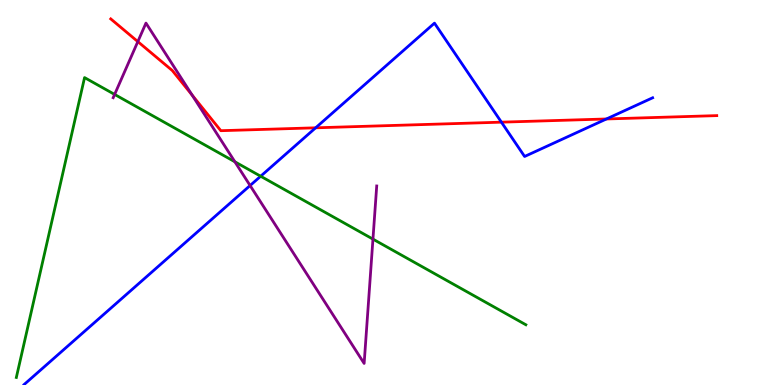[{'lines': ['blue', 'red'], 'intersections': [{'x': 4.07, 'y': 6.68}, {'x': 6.47, 'y': 6.83}, {'x': 7.82, 'y': 6.91}]}, {'lines': ['green', 'red'], 'intersections': []}, {'lines': ['purple', 'red'], 'intersections': [{'x': 1.78, 'y': 8.92}, {'x': 2.48, 'y': 7.53}]}, {'lines': ['blue', 'green'], 'intersections': [{'x': 3.36, 'y': 5.42}]}, {'lines': ['blue', 'purple'], 'intersections': [{'x': 3.23, 'y': 5.18}]}, {'lines': ['green', 'purple'], 'intersections': [{'x': 1.48, 'y': 7.55}, {'x': 3.03, 'y': 5.8}, {'x': 4.81, 'y': 3.79}]}]